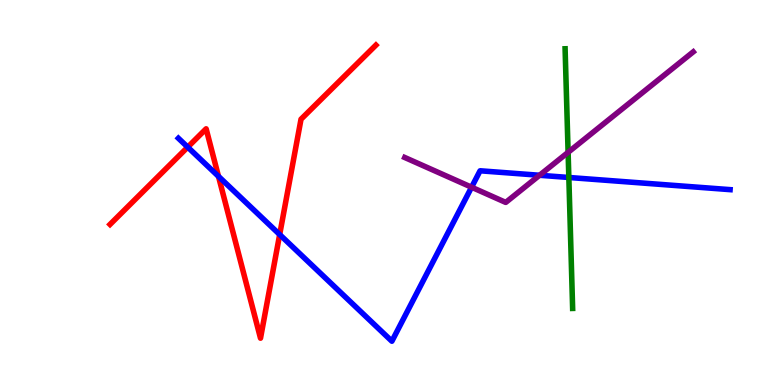[{'lines': ['blue', 'red'], 'intersections': [{'x': 2.42, 'y': 6.18}, {'x': 2.82, 'y': 5.42}, {'x': 3.61, 'y': 3.91}]}, {'lines': ['green', 'red'], 'intersections': []}, {'lines': ['purple', 'red'], 'intersections': []}, {'lines': ['blue', 'green'], 'intersections': [{'x': 7.34, 'y': 5.39}]}, {'lines': ['blue', 'purple'], 'intersections': [{'x': 6.08, 'y': 5.14}, {'x': 6.96, 'y': 5.45}]}, {'lines': ['green', 'purple'], 'intersections': [{'x': 7.33, 'y': 6.04}]}]